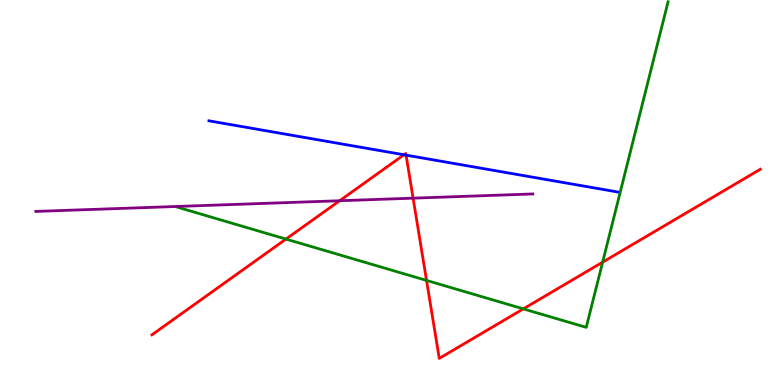[{'lines': ['blue', 'red'], 'intersections': [{'x': 5.21, 'y': 5.98}, {'x': 5.24, 'y': 5.97}]}, {'lines': ['green', 'red'], 'intersections': [{'x': 3.69, 'y': 3.79}, {'x': 5.5, 'y': 2.72}, {'x': 6.75, 'y': 1.98}, {'x': 7.78, 'y': 3.19}]}, {'lines': ['purple', 'red'], 'intersections': [{'x': 4.38, 'y': 4.79}, {'x': 5.33, 'y': 4.85}]}, {'lines': ['blue', 'green'], 'intersections': []}, {'lines': ['blue', 'purple'], 'intersections': []}, {'lines': ['green', 'purple'], 'intersections': []}]